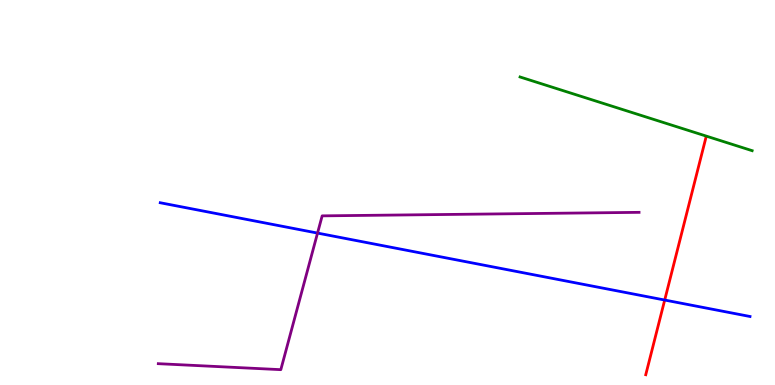[{'lines': ['blue', 'red'], 'intersections': [{'x': 8.58, 'y': 2.21}]}, {'lines': ['green', 'red'], 'intersections': []}, {'lines': ['purple', 'red'], 'intersections': []}, {'lines': ['blue', 'green'], 'intersections': []}, {'lines': ['blue', 'purple'], 'intersections': [{'x': 4.1, 'y': 3.95}]}, {'lines': ['green', 'purple'], 'intersections': []}]